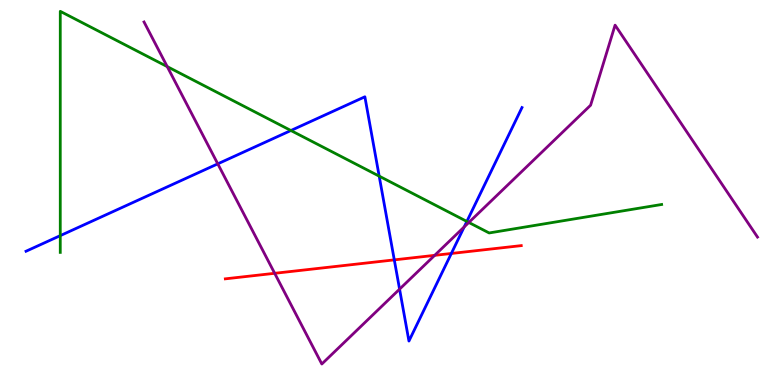[{'lines': ['blue', 'red'], 'intersections': [{'x': 5.09, 'y': 3.25}, {'x': 5.82, 'y': 3.42}]}, {'lines': ['green', 'red'], 'intersections': []}, {'lines': ['purple', 'red'], 'intersections': [{'x': 3.54, 'y': 2.9}, {'x': 5.61, 'y': 3.37}]}, {'lines': ['blue', 'green'], 'intersections': [{'x': 0.778, 'y': 3.88}, {'x': 3.75, 'y': 6.61}, {'x': 4.89, 'y': 5.43}, {'x': 6.02, 'y': 4.25}]}, {'lines': ['blue', 'purple'], 'intersections': [{'x': 2.81, 'y': 5.74}, {'x': 5.16, 'y': 2.49}, {'x': 5.99, 'y': 4.11}]}, {'lines': ['green', 'purple'], 'intersections': [{'x': 2.16, 'y': 8.27}, {'x': 6.05, 'y': 4.22}]}]